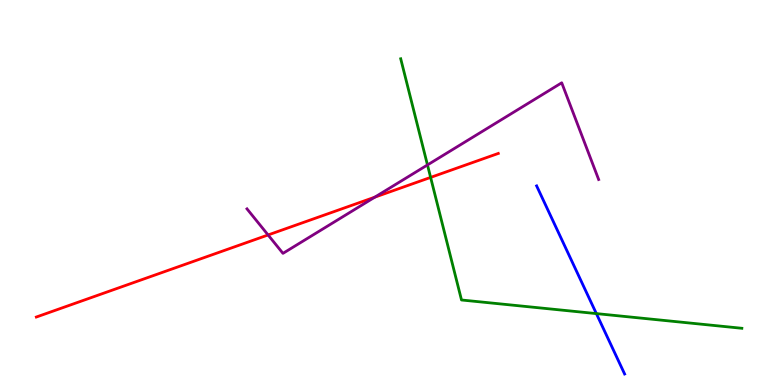[{'lines': ['blue', 'red'], 'intersections': []}, {'lines': ['green', 'red'], 'intersections': [{'x': 5.56, 'y': 5.39}]}, {'lines': ['purple', 'red'], 'intersections': [{'x': 3.46, 'y': 3.9}, {'x': 4.84, 'y': 4.88}]}, {'lines': ['blue', 'green'], 'intersections': [{'x': 7.7, 'y': 1.85}]}, {'lines': ['blue', 'purple'], 'intersections': []}, {'lines': ['green', 'purple'], 'intersections': [{'x': 5.52, 'y': 5.72}]}]